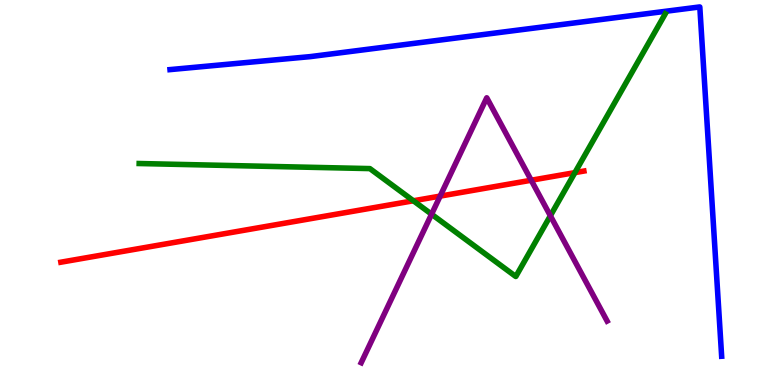[{'lines': ['blue', 'red'], 'intersections': []}, {'lines': ['green', 'red'], 'intersections': [{'x': 5.33, 'y': 4.79}, {'x': 7.42, 'y': 5.52}]}, {'lines': ['purple', 'red'], 'intersections': [{'x': 5.68, 'y': 4.91}, {'x': 6.85, 'y': 5.32}]}, {'lines': ['blue', 'green'], 'intersections': []}, {'lines': ['blue', 'purple'], 'intersections': []}, {'lines': ['green', 'purple'], 'intersections': [{'x': 5.57, 'y': 4.44}, {'x': 7.1, 'y': 4.4}]}]